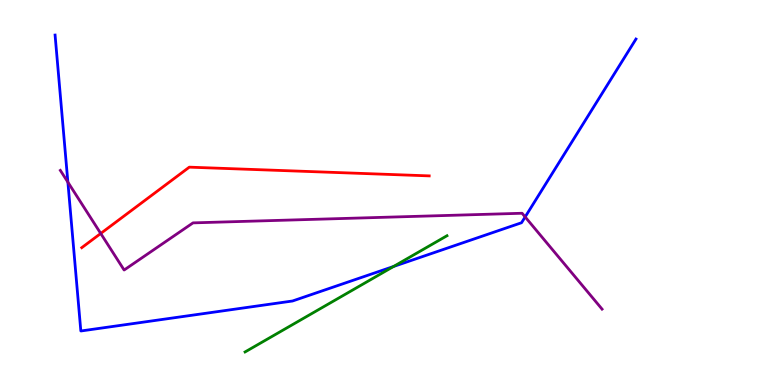[{'lines': ['blue', 'red'], 'intersections': []}, {'lines': ['green', 'red'], 'intersections': []}, {'lines': ['purple', 'red'], 'intersections': [{'x': 1.3, 'y': 3.94}]}, {'lines': ['blue', 'green'], 'intersections': [{'x': 5.08, 'y': 3.08}]}, {'lines': ['blue', 'purple'], 'intersections': [{'x': 0.876, 'y': 5.27}, {'x': 6.78, 'y': 4.37}]}, {'lines': ['green', 'purple'], 'intersections': []}]